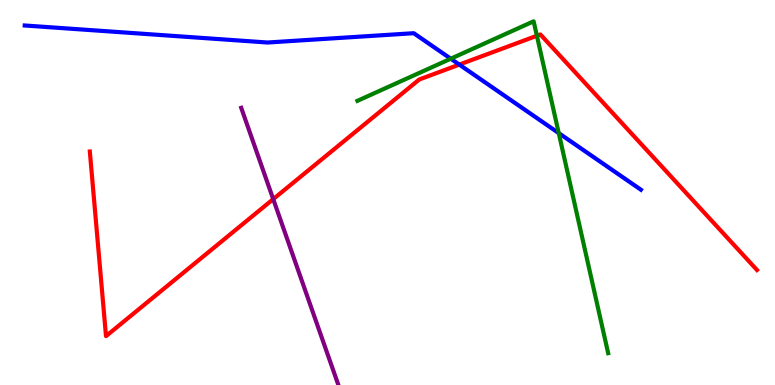[{'lines': ['blue', 'red'], 'intersections': [{'x': 5.93, 'y': 8.32}]}, {'lines': ['green', 'red'], 'intersections': [{'x': 6.93, 'y': 9.07}]}, {'lines': ['purple', 'red'], 'intersections': [{'x': 3.53, 'y': 4.83}]}, {'lines': ['blue', 'green'], 'intersections': [{'x': 5.82, 'y': 8.47}, {'x': 7.21, 'y': 6.54}]}, {'lines': ['blue', 'purple'], 'intersections': []}, {'lines': ['green', 'purple'], 'intersections': []}]